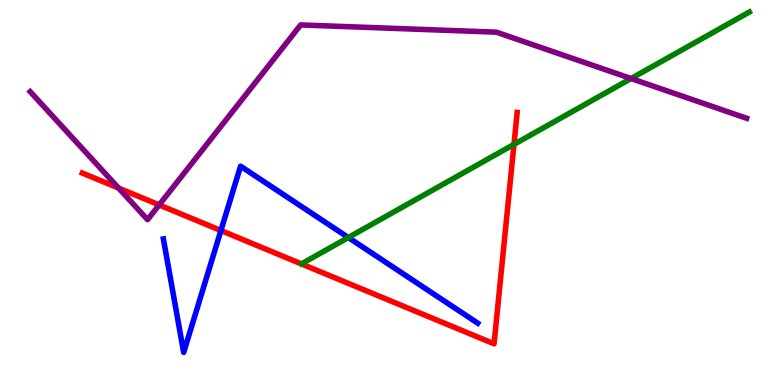[{'lines': ['blue', 'red'], 'intersections': [{'x': 2.85, 'y': 4.01}]}, {'lines': ['green', 'red'], 'intersections': [{'x': 6.63, 'y': 6.25}]}, {'lines': ['purple', 'red'], 'intersections': [{'x': 1.53, 'y': 5.11}, {'x': 2.05, 'y': 4.68}]}, {'lines': ['blue', 'green'], 'intersections': [{'x': 4.49, 'y': 3.83}]}, {'lines': ['blue', 'purple'], 'intersections': []}, {'lines': ['green', 'purple'], 'intersections': [{'x': 8.14, 'y': 7.96}]}]